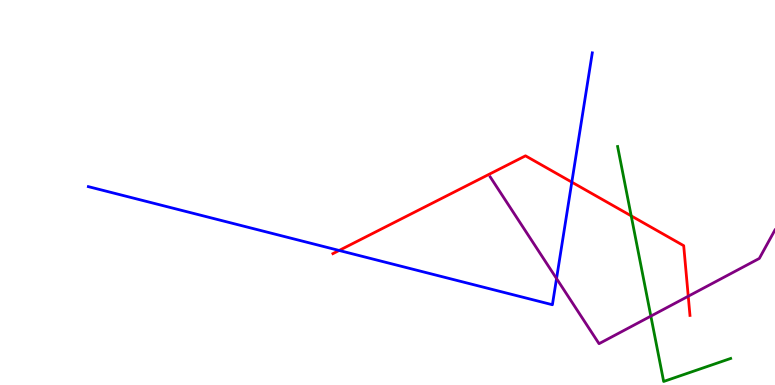[{'lines': ['blue', 'red'], 'intersections': [{'x': 4.38, 'y': 3.49}, {'x': 7.38, 'y': 5.27}]}, {'lines': ['green', 'red'], 'intersections': [{'x': 8.14, 'y': 4.39}]}, {'lines': ['purple', 'red'], 'intersections': [{'x': 8.88, 'y': 2.31}]}, {'lines': ['blue', 'green'], 'intersections': []}, {'lines': ['blue', 'purple'], 'intersections': [{'x': 7.18, 'y': 2.76}]}, {'lines': ['green', 'purple'], 'intersections': [{'x': 8.4, 'y': 1.79}]}]